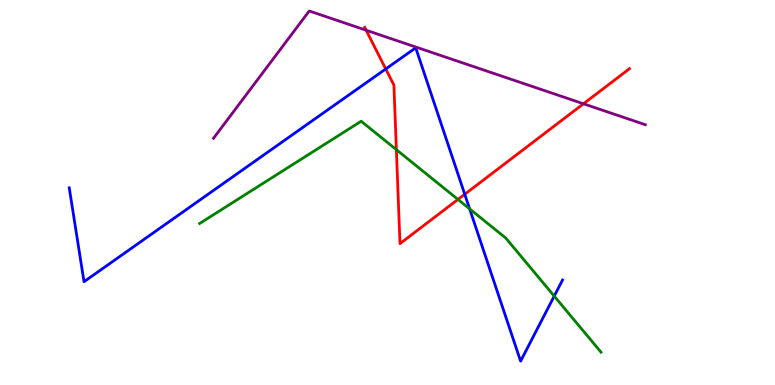[{'lines': ['blue', 'red'], 'intersections': [{'x': 4.98, 'y': 8.21}, {'x': 6.0, 'y': 4.95}]}, {'lines': ['green', 'red'], 'intersections': [{'x': 5.11, 'y': 6.11}, {'x': 5.91, 'y': 4.82}]}, {'lines': ['purple', 'red'], 'intersections': [{'x': 4.72, 'y': 9.21}, {'x': 7.53, 'y': 7.3}]}, {'lines': ['blue', 'green'], 'intersections': [{'x': 6.06, 'y': 4.58}, {'x': 7.15, 'y': 2.31}]}, {'lines': ['blue', 'purple'], 'intersections': []}, {'lines': ['green', 'purple'], 'intersections': []}]